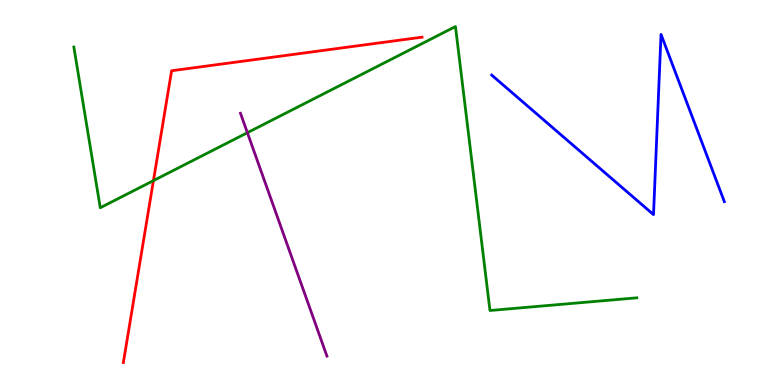[{'lines': ['blue', 'red'], 'intersections': []}, {'lines': ['green', 'red'], 'intersections': [{'x': 1.98, 'y': 5.31}]}, {'lines': ['purple', 'red'], 'intersections': []}, {'lines': ['blue', 'green'], 'intersections': []}, {'lines': ['blue', 'purple'], 'intersections': []}, {'lines': ['green', 'purple'], 'intersections': [{'x': 3.19, 'y': 6.55}]}]